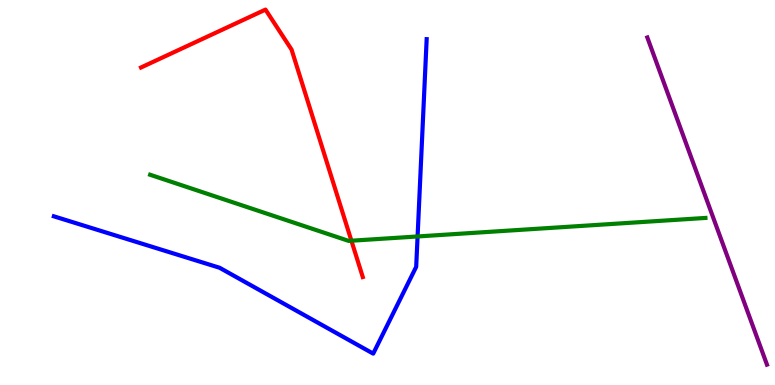[{'lines': ['blue', 'red'], 'intersections': []}, {'lines': ['green', 'red'], 'intersections': [{'x': 4.53, 'y': 3.75}]}, {'lines': ['purple', 'red'], 'intersections': []}, {'lines': ['blue', 'green'], 'intersections': [{'x': 5.39, 'y': 3.86}]}, {'lines': ['blue', 'purple'], 'intersections': []}, {'lines': ['green', 'purple'], 'intersections': []}]